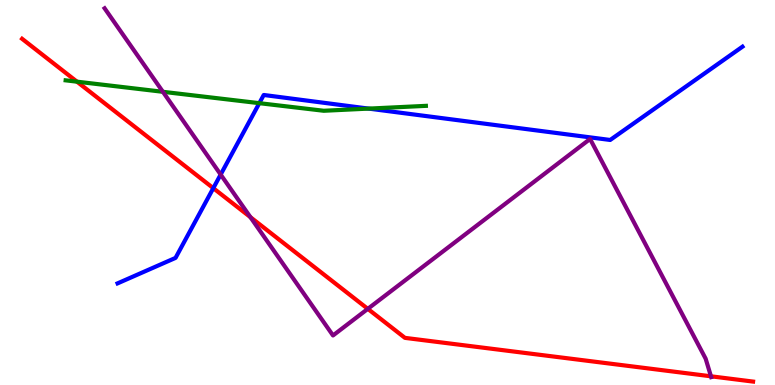[{'lines': ['blue', 'red'], 'intersections': [{'x': 2.75, 'y': 5.11}]}, {'lines': ['green', 'red'], 'intersections': [{'x': 0.993, 'y': 7.88}]}, {'lines': ['purple', 'red'], 'intersections': [{'x': 3.23, 'y': 4.36}, {'x': 4.75, 'y': 1.98}, {'x': 9.17, 'y': 0.226}]}, {'lines': ['blue', 'green'], 'intersections': [{'x': 3.35, 'y': 7.32}, {'x': 4.76, 'y': 7.18}]}, {'lines': ['blue', 'purple'], 'intersections': [{'x': 2.85, 'y': 5.47}]}, {'lines': ['green', 'purple'], 'intersections': [{'x': 2.1, 'y': 7.62}]}]